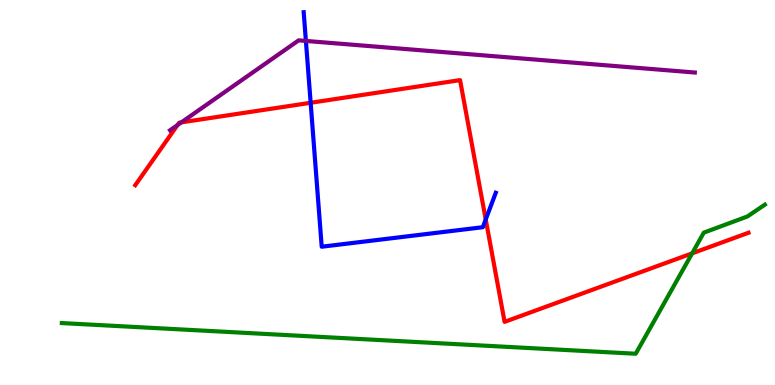[{'lines': ['blue', 'red'], 'intersections': [{'x': 4.01, 'y': 7.33}, {'x': 6.27, 'y': 4.3}]}, {'lines': ['green', 'red'], 'intersections': [{'x': 8.93, 'y': 3.42}]}, {'lines': ['purple', 'red'], 'intersections': [{'x': 2.29, 'y': 6.75}, {'x': 2.34, 'y': 6.82}]}, {'lines': ['blue', 'green'], 'intersections': []}, {'lines': ['blue', 'purple'], 'intersections': [{'x': 3.95, 'y': 8.94}]}, {'lines': ['green', 'purple'], 'intersections': []}]